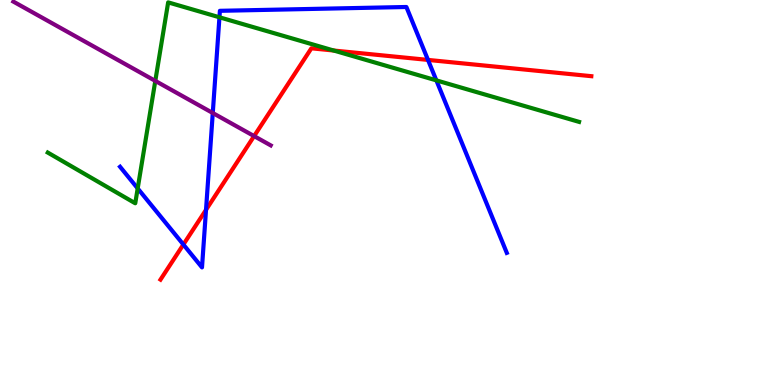[{'lines': ['blue', 'red'], 'intersections': [{'x': 2.37, 'y': 3.65}, {'x': 2.66, 'y': 4.55}, {'x': 5.52, 'y': 8.44}]}, {'lines': ['green', 'red'], 'intersections': [{'x': 4.31, 'y': 8.69}]}, {'lines': ['purple', 'red'], 'intersections': [{'x': 3.28, 'y': 6.47}]}, {'lines': ['blue', 'green'], 'intersections': [{'x': 1.78, 'y': 5.11}, {'x': 2.83, 'y': 9.55}, {'x': 5.63, 'y': 7.91}]}, {'lines': ['blue', 'purple'], 'intersections': [{'x': 2.75, 'y': 7.06}]}, {'lines': ['green', 'purple'], 'intersections': [{'x': 2.0, 'y': 7.9}]}]